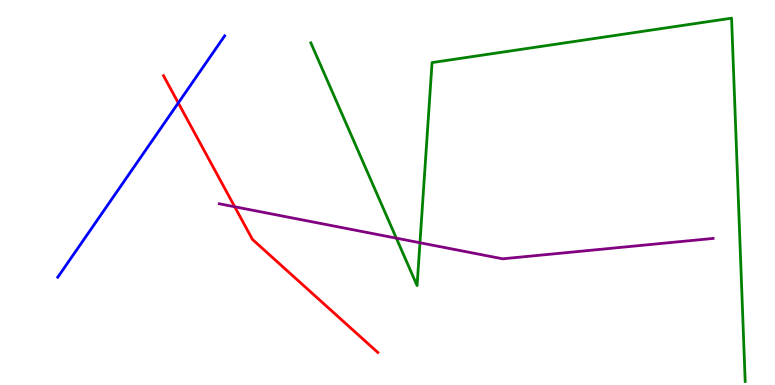[{'lines': ['blue', 'red'], 'intersections': [{'x': 2.3, 'y': 7.33}]}, {'lines': ['green', 'red'], 'intersections': []}, {'lines': ['purple', 'red'], 'intersections': [{'x': 3.03, 'y': 4.63}]}, {'lines': ['blue', 'green'], 'intersections': []}, {'lines': ['blue', 'purple'], 'intersections': []}, {'lines': ['green', 'purple'], 'intersections': [{'x': 5.11, 'y': 3.81}, {'x': 5.42, 'y': 3.69}]}]